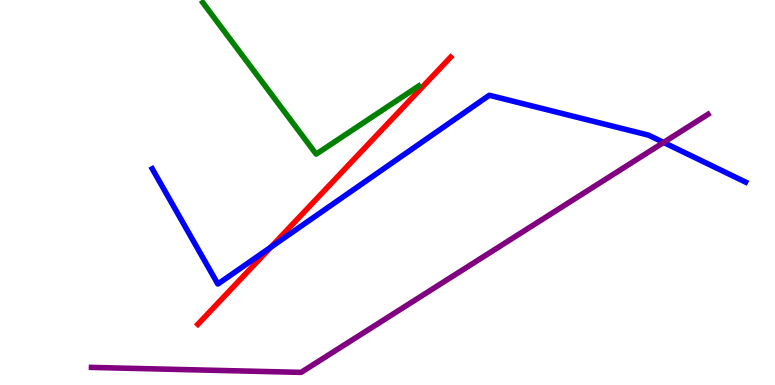[{'lines': ['blue', 'red'], 'intersections': [{'x': 3.49, 'y': 3.58}]}, {'lines': ['green', 'red'], 'intersections': []}, {'lines': ['purple', 'red'], 'intersections': []}, {'lines': ['blue', 'green'], 'intersections': []}, {'lines': ['blue', 'purple'], 'intersections': [{'x': 8.56, 'y': 6.3}]}, {'lines': ['green', 'purple'], 'intersections': []}]